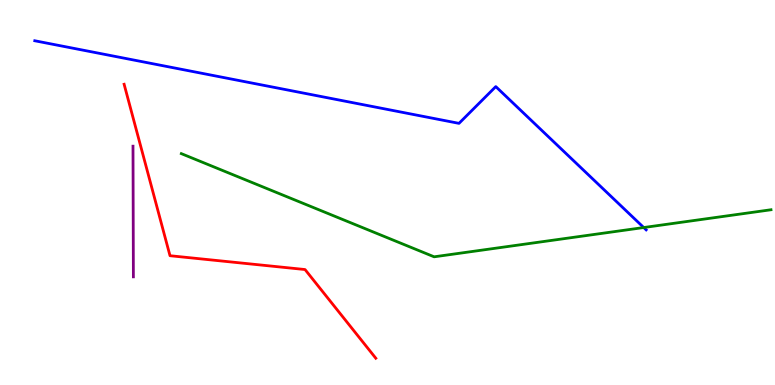[{'lines': ['blue', 'red'], 'intersections': []}, {'lines': ['green', 'red'], 'intersections': []}, {'lines': ['purple', 'red'], 'intersections': []}, {'lines': ['blue', 'green'], 'intersections': [{'x': 8.31, 'y': 4.09}]}, {'lines': ['blue', 'purple'], 'intersections': []}, {'lines': ['green', 'purple'], 'intersections': []}]